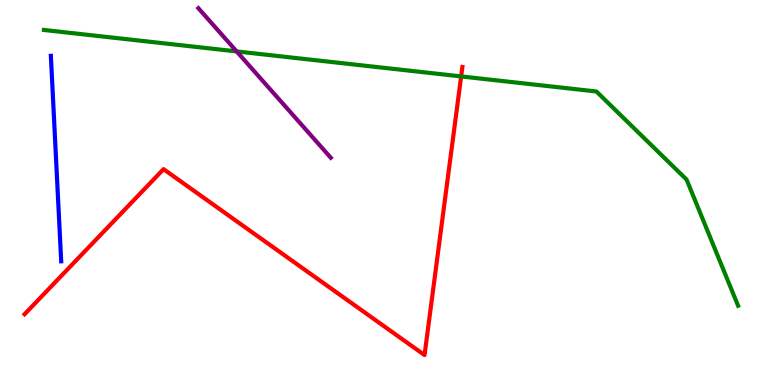[{'lines': ['blue', 'red'], 'intersections': []}, {'lines': ['green', 'red'], 'intersections': [{'x': 5.95, 'y': 8.01}]}, {'lines': ['purple', 'red'], 'intersections': []}, {'lines': ['blue', 'green'], 'intersections': []}, {'lines': ['blue', 'purple'], 'intersections': []}, {'lines': ['green', 'purple'], 'intersections': [{'x': 3.05, 'y': 8.66}]}]